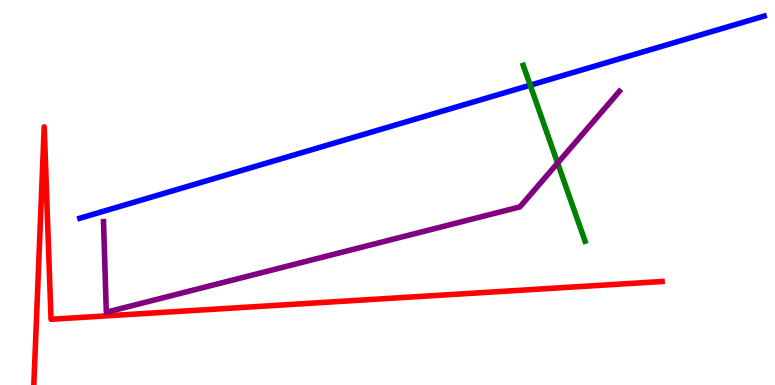[{'lines': ['blue', 'red'], 'intersections': []}, {'lines': ['green', 'red'], 'intersections': []}, {'lines': ['purple', 'red'], 'intersections': []}, {'lines': ['blue', 'green'], 'intersections': [{'x': 6.84, 'y': 7.79}]}, {'lines': ['blue', 'purple'], 'intersections': []}, {'lines': ['green', 'purple'], 'intersections': [{'x': 7.2, 'y': 5.76}]}]